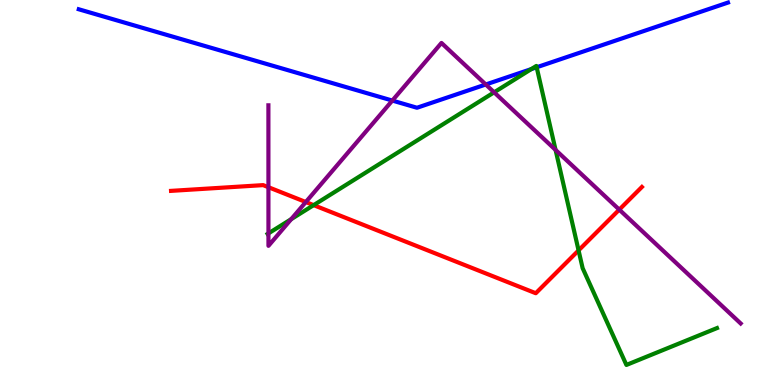[{'lines': ['blue', 'red'], 'intersections': []}, {'lines': ['green', 'red'], 'intersections': [{'x': 4.05, 'y': 4.67}, {'x': 7.47, 'y': 3.5}]}, {'lines': ['purple', 'red'], 'intersections': [{'x': 3.46, 'y': 5.14}, {'x': 3.95, 'y': 4.75}, {'x': 7.99, 'y': 4.55}]}, {'lines': ['blue', 'green'], 'intersections': [{'x': 6.86, 'y': 8.21}, {'x': 6.92, 'y': 8.25}]}, {'lines': ['blue', 'purple'], 'intersections': [{'x': 5.06, 'y': 7.39}, {'x': 6.27, 'y': 7.81}]}, {'lines': ['green', 'purple'], 'intersections': [{'x': 3.46, 'y': 3.94}, {'x': 3.76, 'y': 4.31}, {'x': 6.38, 'y': 7.6}, {'x': 7.17, 'y': 6.11}]}]